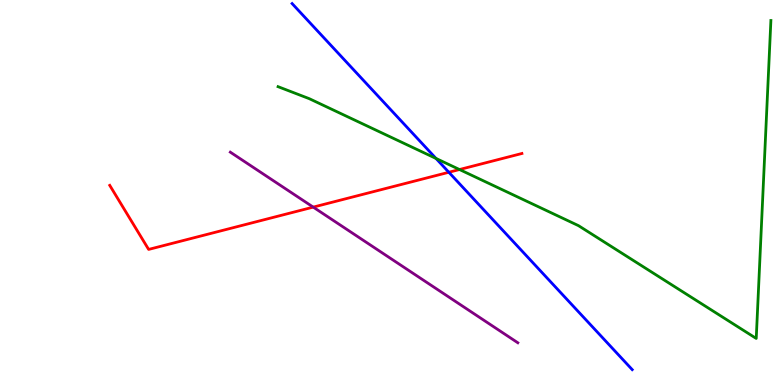[{'lines': ['blue', 'red'], 'intersections': [{'x': 5.79, 'y': 5.53}]}, {'lines': ['green', 'red'], 'intersections': [{'x': 5.93, 'y': 5.6}]}, {'lines': ['purple', 'red'], 'intersections': [{'x': 4.04, 'y': 4.62}]}, {'lines': ['blue', 'green'], 'intersections': [{'x': 5.63, 'y': 5.88}]}, {'lines': ['blue', 'purple'], 'intersections': []}, {'lines': ['green', 'purple'], 'intersections': []}]